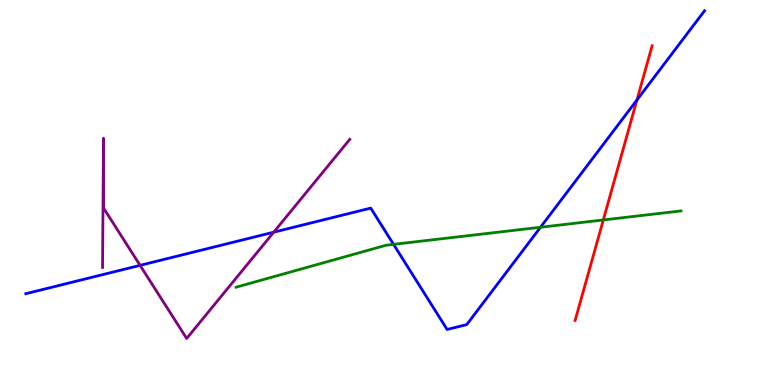[{'lines': ['blue', 'red'], 'intersections': [{'x': 8.22, 'y': 7.4}]}, {'lines': ['green', 'red'], 'intersections': [{'x': 7.78, 'y': 4.29}]}, {'lines': ['purple', 'red'], 'intersections': []}, {'lines': ['blue', 'green'], 'intersections': [{'x': 5.08, 'y': 3.65}, {'x': 6.97, 'y': 4.1}]}, {'lines': ['blue', 'purple'], 'intersections': [{'x': 1.81, 'y': 3.11}, {'x': 3.53, 'y': 3.97}]}, {'lines': ['green', 'purple'], 'intersections': []}]